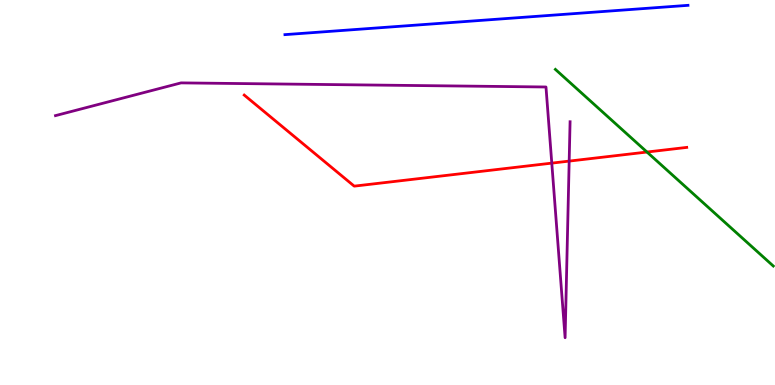[{'lines': ['blue', 'red'], 'intersections': []}, {'lines': ['green', 'red'], 'intersections': [{'x': 8.35, 'y': 6.05}]}, {'lines': ['purple', 'red'], 'intersections': [{'x': 7.12, 'y': 5.76}, {'x': 7.34, 'y': 5.82}]}, {'lines': ['blue', 'green'], 'intersections': []}, {'lines': ['blue', 'purple'], 'intersections': []}, {'lines': ['green', 'purple'], 'intersections': []}]